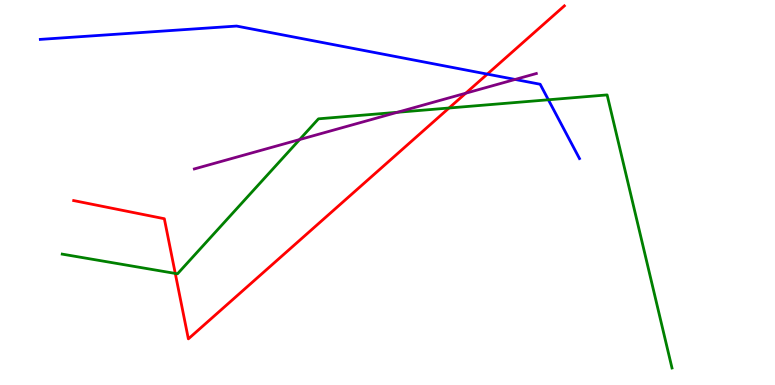[{'lines': ['blue', 'red'], 'intersections': [{'x': 6.29, 'y': 8.07}]}, {'lines': ['green', 'red'], 'intersections': [{'x': 2.26, 'y': 2.9}, {'x': 5.79, 'y': 7.19}]}, {'lines': ['purple', 'red'], 'intersections': [{'x': 6.01, 'y': 7.58}]}, {'lines': ['blue', 'green'], 'intersections': [{'x': 7.08, 'y': 7.41}]}, {'lines': ['blue', 'purple'], 'intersections': [{'x': 6.65, 'y': 7.94}]}, {'lines': ['green', 'purple'], 'intersections': [{'x': 3.87, 'y': 6.37}, {'x': 5.13, 'y': 7.08}]}]